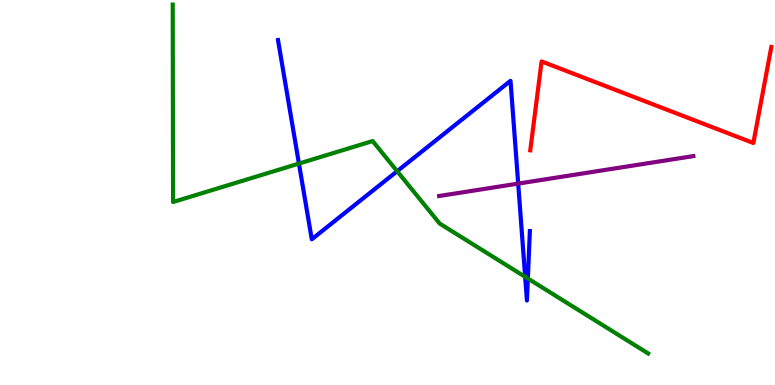[{'lines': ['blue', 'red'], 'intersections': []}, {'lines': ['green', 'red'], 'intersections': []}, {'lines': ['purple', 'red'], 'intersections': []}, {'lines': ['blue', 'green'], 'intersections': [{'x': 3.86, 'y': 5.75}, {'x': 5.12, 'y': 5.55}, {'x': 6.78, 'y': 2.81}, {'x': 6.81, 'y': 2.77}]}, {'lines': ['blue', 'purple'], 'intersections': [{'x': 6.69, 'y': 5.23}]}, {'lines': ['green', 'purple'], 'intersections': []}]